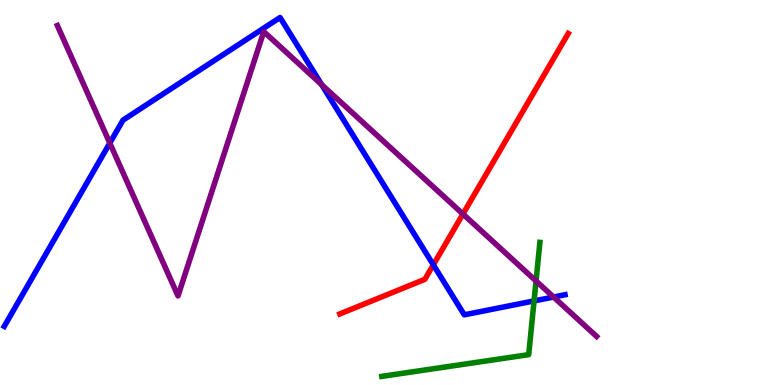[{'lines': ['blue', 'red'], 'intersections': [{'x': 5.59, 'y': 3.12}]}, {'lines': ['green', 'red'], 'intersections': []}, {'lines': ['purple', 'red'], 'intersections': [{'x': 5.97, 'y': 4.44}]}, {'lines': ['blue', 'green'], 'intersections': [{'x': 6.89, 'y': 2.18}]}, {'lines': ['blue', 'purple'], 'intersections': [{'x': 1.42, 'y': 6.28}, {'x': 4.15, 'y': 7.8}, {'x': 7.14, 'y': 2.29}]}, {'lines': ['green', 'purple'], 'intersections': [{'x': 6.92, 'y': 2.7}]}]